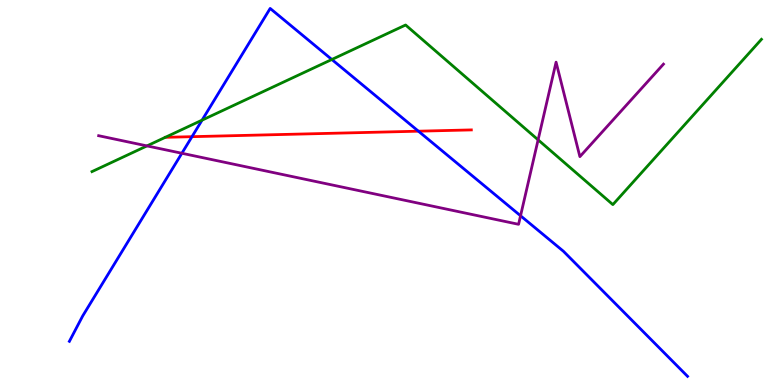[{'lines': ['blue', 'red'], 'intersections': [{'x': 2.48, 'y': 6.45}, {'x': 5.4, 'y': 6.59}]}, {'lines': ['green', 'red'], 'intersections': [{'x': 2.13, 'y': 6.43}]}, {'lines': ['purple', 'red'], 'intersections': []}, {'lines': ['blue', 'green'], 'intersections': [{'x': 2.61, 'y': 6.88}, {'x': 4.28, 'y': 8.45}]}, {'lines': ['blue', 'purple'], 'intersections': [{'x': 2.35, 'y': 6.02}, {'x': 6.72, 'y': 4.4}]}, {'lines': ['green', 'purple'], 'intersections': [{'x': 1.9, 'y': 6.21}, {'x': 6.94, 'y': 6.37}]}]